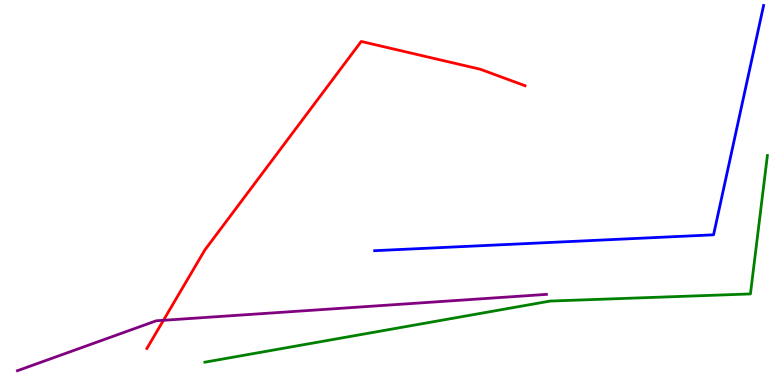[{'lines': ['blue', 'red'], 'intersections': []}, {'lines': ['green', 'red'], 'intersections': []}, {'lines': ['purple', 'red'], 'intersections': [{'x': 2.11, 'y': 1.68}]}, {'lines': ['blue', 'green'], 'intersections': []}, {'lines': ['blue', 'purple'], 'intersections': []}, {'lines': ['green', 'purple'], 'intersections': []}]